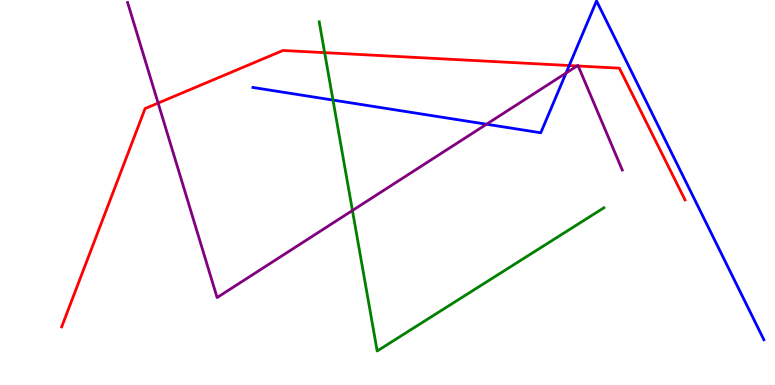[{'lines': ['blue', 'red'], 'intersections': [{'x': 7.34, 'y': 8.3}]}, {'lines': ['green', 'red'], 'intersections': [{'x': 4.19, 'y': 8.63}]}, {'lines': ['purple', 'red'], 'intersections': [{'x': 2.04, 'y': 7.32}, {'x': 7.45, 'y': 8.29}, {'x': 7.46, 'y': 8.29}]}, {'lines': ['blue', 'green'], 'intersections': [{'x': 4.3, 'y': 7.4}]}, {'lines': ['blue', 'purple'], 'intersections': [{'x': 6.28, 'y': 6.77}, {'x': 7.3, 'y': 8.1}]}, {'lines': ['green', 'purple'], 'intersections': [{'x': 4.55, 'y': 4.53}]}]